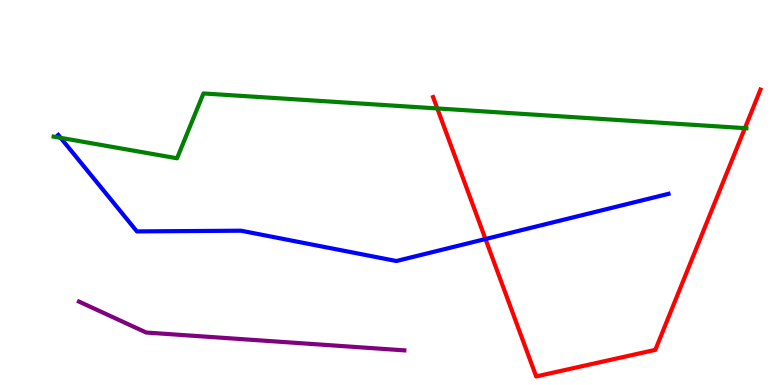[{'lines': ['blue', 'red'], 'intersections': [{'x': 6.26, 'y': 3.79}]}, {'lines': ['green', 'red'], 'intersections': [{'x': 5.64, 'y': 7.18}, {'x': 9.61, 'y': 6.67}]}, {'lines': ['purple', 'red'], 'intersections': []}, {'lines': ['blue', 'green'], 'intersections': [{'x': 0.782, 'y': 6.42}]}, {'lines': ['blue', 'purple'], 'intersections': []}, {'lines': ['green', 'purple'], 'intersections': []}]